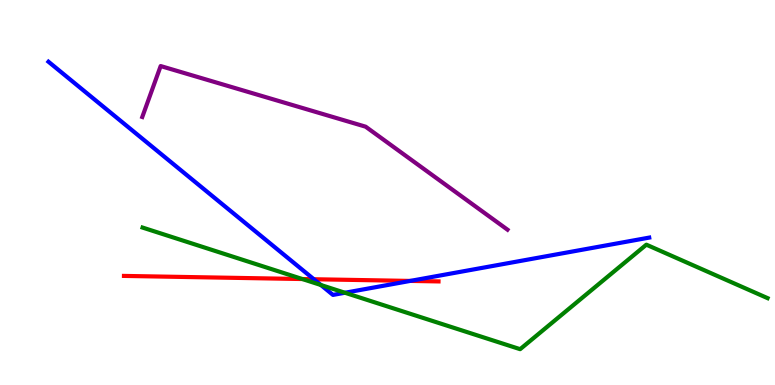[{'lines': ['blue', 'red'], 'intersections': [{'x': 4.05, 'y': 2.75}, {'x': 5.29, 'y': 2.7}]}, {'lines': ['green', 'red'], 'intersections': [{'x': 3.9, 'y': 2.75}]}, {'lines': ['purple', 'red'], 'intersections': []}, {'lines': ['blue', 'green'], 'intersections': [{'x': 4.14, 'y': 2.6}, {'x': 4.45, 'y': 2.4}]}, {'lines': ['blue', 'purple'], 'intersections': []}, {'lines': ['green', 'purple'], 'intersections': []}]